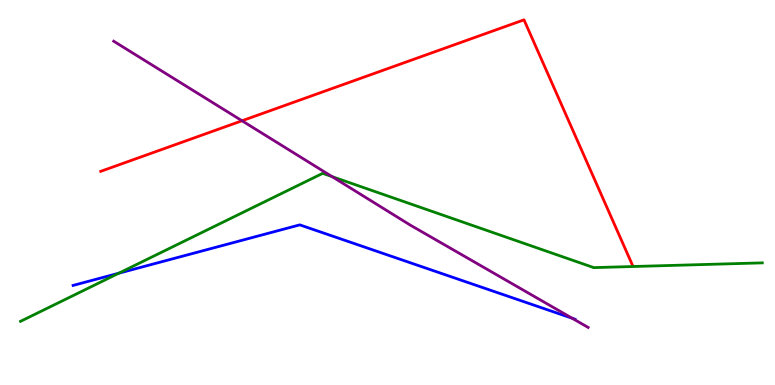[{'lines': ['blue', 'red'], 'intersections': []}, {'lines': ['green', 'red'], 'intersections': []}, {'lines': ['purple', 'red'], 'intersections': [{'x': 3.12, 'y': 6.86}]}, {'lines': ['blue', 'green'], 'intersections': [{'x': 1.53, 'y': 2.9}]}, {'lines': ['blue', 'purple'], 'intersections': [{'x': 7.38, 'y': 1.73}]}, {'lines': ['green', 'purple'], 'intersections': [{'x': 4.28, 'y': 5.41}]}]